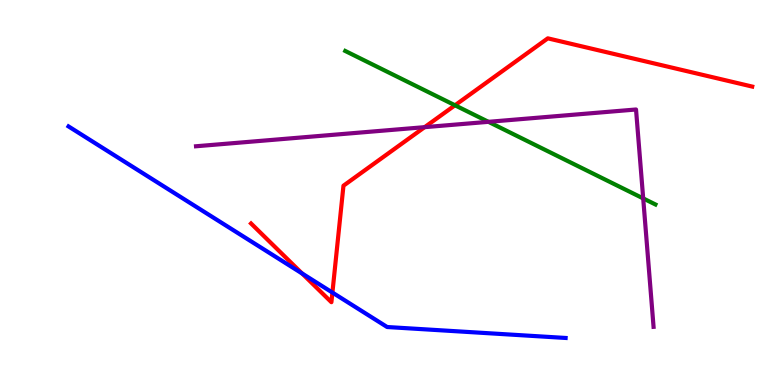[{'lines': ['blue', 'red'], 'intersections': [{'x': 3.9, 'y': 2.9}, {'x': 4.29, 'y': 2.4}]}, {'lines': ['green', 'red'], 'intersections': [{'x': 5.87, 'y': 7.27}]}, {'lines': ['purple', 'red'], 'intersections': [{'x': 5.48, 'y': 6.7}]}, {'lines': ['blue', 'green'], 'intersections': []}, {'lines': ['blue', 'purple'], 'intersections': []}, {'lines': ['green', 'purple'], 'intersections': [{'x': 6.3, 'y': 6.84}, {'x': 8.3, 'y': 4.85}]}]